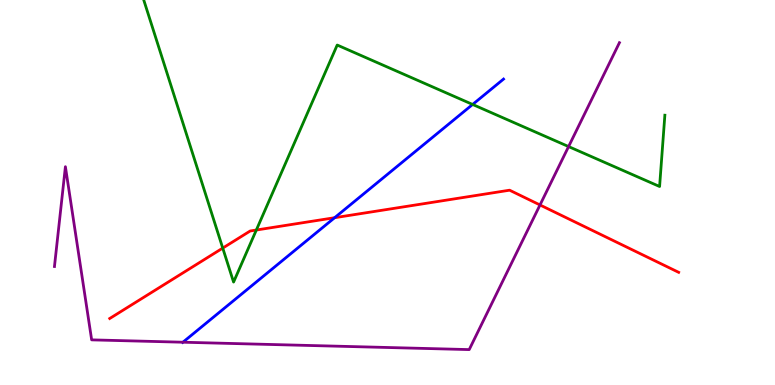[{'lines': ['blue', 'red'], 'intersections': [{'x': 4.32, 'y': 4.35}]}, {'lines': ['green', 'red'], 'intersections': [{'x': 2.87, 'y': 3.56}, {'x': 3.31, 'y': 4.03}]}, {'lines': ['purple', 'red'], 'intersections': [{'x': 6.97, 'y': 4.68}]}, {'lines': ['blue', 'green'], 'intersections': [{'x': 6.1, 'y': 7.29}]}, {'lines': ['blue', 'purple'], 'intersections': [{'x': 2.36, 'y': 1.11}]}, {'lines': ['green', 'purple'], 'intersections': [{'x': 7.34, 'y': 6.19}]}]